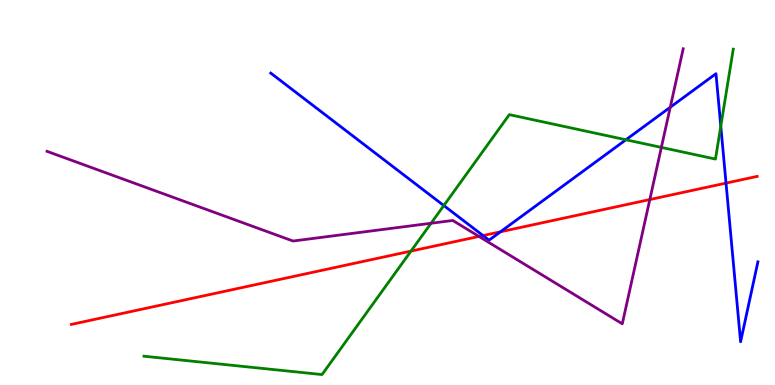[{'lines': ['blue', 'red'], 'intersections': [{'x': 6.23, 'y': 3.88}, {'x': 6.46, 'y': 3.98}, {'x': 9.37, 'y': 5.24}]}, {'lines': ['green', 'red'], 'intersections': [{'x': 5.3, 'y': 3.48}]}, {'lines': ['purple', 'red'], 'intersections': [{'x': 6.18, 'y': 3.86}, {'x': 8.38, 'y': 4.82}]}, {'lines': ['blue', 'green'], 'intersections': [{'x': 5.73, 'y': 4.66}, {'x': 8.08, 'y': 6.37}, {'x': 9.3, 'y': 6.72}]}, {'lines': ['blue', 'purple'], 'intersections': [{'x': 8.65, 'y': 7.21}]}, {'lines': ['green', 'purple'], 'intersections': [{'x': 5.56, 'y': 4.2}, {'x': 8.53, 'y': 6.17}]}]